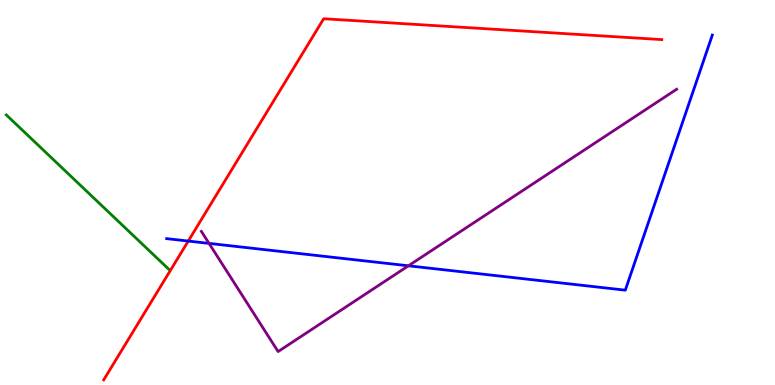[{'lines': ['blue', 'red'], 'intersections': [{'x': 2.43, 'y': 3.74}]}, {'lines': ['green', 'red'], 'intersections': []}, {'lines': ['purple', 'red'], 'intersections': []}, {'lines': ['blue', 'green'], 'intersections': []}, {'lines': ['blue', 'purple'], 'intersections': [{'x': 2.7, 'y': 3.68}, {'x': 5.27, 'y': 3.1}]}, {'lines': ['green', 'purple'], 'intersections': []}]